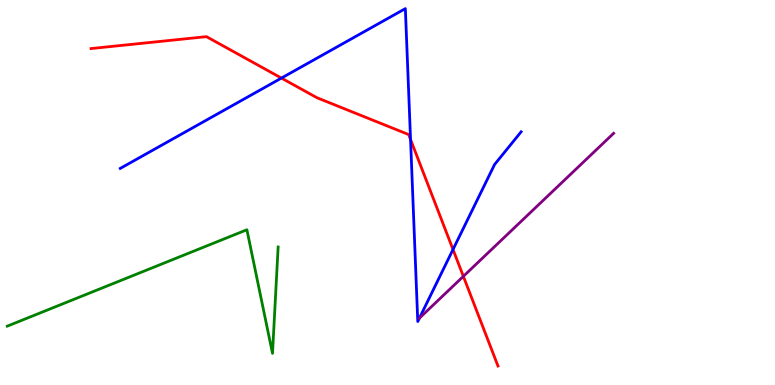[{'lines': ['blue', 'red'], 'intersections': [{'x': 3.63, 'y': 7.97}, {'x': 5.3, 'y': 6.38}, {'x': 5.85, 'y': 3.52}]}, {'lines': ['green', 'red'], 'intersections': []}, {'lines': ['purple', 'red'], 'intersections': [{'x': 5.98, 'y': 2.82}]}, {'lines': ['blue', 'green'], 'intersections': []}, {'lines': ['blue', 'purple'], 'intersections': [{'x': 5.41, 'y': 1.74}]}, {'lines': ['green', 'purple'], 'intersections': []}]